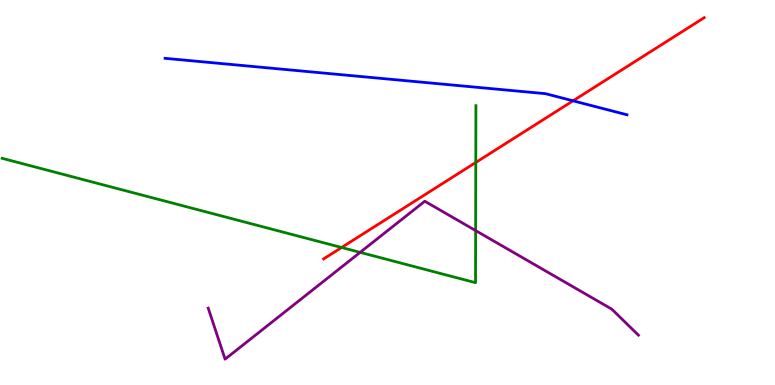[{'lines': ['blue', 'red'], 'intersections': [{'x': 7.39, 'y': 7.38}]}, {'lines': ['green', 'red'], 'intersections': [{'x': 4.41, 'y': 3.57}, {'x': 6.14, 'y': 5.78}]}, {'lines': ['purple', 'red'], 'intersections': []}, {'lines': ['blue', 'green'], 'intersections': []}, {'lines': ['blue', 'purple'], 'intersections': []}, {'lines': ['green', 'purple'], 'intersections': [{'x': 4.65, 'y': 3.45}, {'x': 6.14, 'y': 4.01}]}]